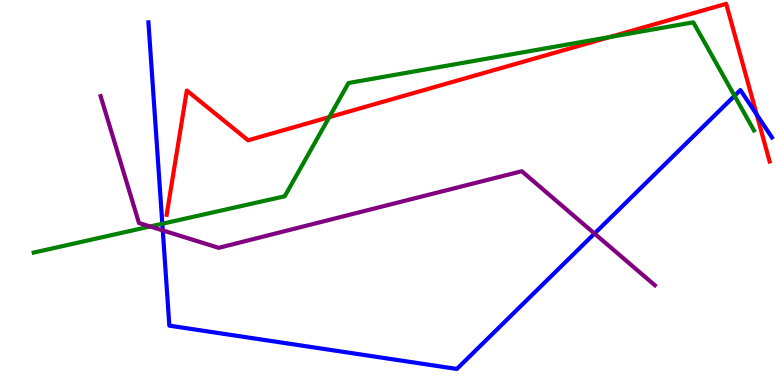[{'lines': ['blue', 'red'], 'intersections': [{'x': 9.76, 'y': 7.03}]}, {'lines': ['green', 'red'], 'intersections': [{'x': 4.25, 'y': 6.96}, {'x': 7.87, 'y': 9.04}]}, {'lines': ['purple', 'red'], 'intersections': []}, {'lines': ['blue', 'green'], 'intersections': [{'x': 2.09, 'y': 4.19}, {'x': 9.48, 'y': 7.51}]}, {'lines': ['blue', 'purple'], 'intersections': [{'x': 2.1, 'y': 4.02}, {'x': 7.67, 'y': 3.93}]}, {'lines': ['green', 'purple'], 'intersections': [{'x': 1.94, 'y': 4.12}]}]